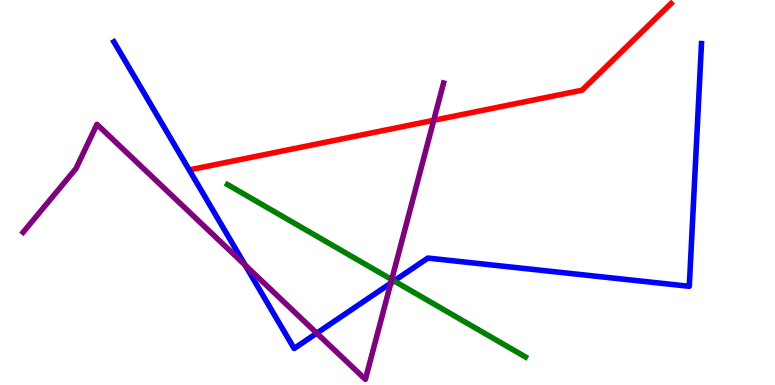[{'lines': ['blue', 'red'], 'intersections': []}, {'lines': ['green', 'red'], 'intersections': []}, {'lines': ['purple', 'red'], 'intersections': [{'x': 5.6, 'y': 6.88}]}, {'lines': ['blue', 'green'], 'intersections': [{'x': 5.08, 'y': 2.7}]}, {'lines': ['blue', 'purple'], 'intersections': [{'x': 3.16, 'y': 3.11}, {'x': 4.09, 'y': 1.35}, {'x': 5.04, 'y': 2.64}]}, {'lines': ['green', 'purple'], 'intersections': [{'x': 5.05, 'y': 2.74}]}]